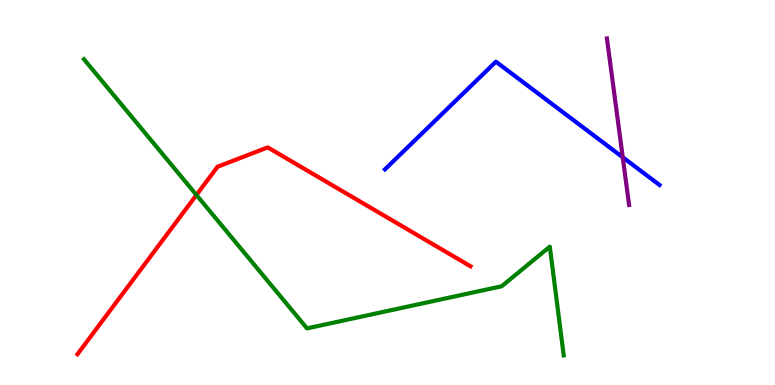[{'lines': ['blue', 'red'], 'intersections': []}, {'lines': ['green', 'red'], 'intersections': [{'x': 2.53, 'y': 4.94}]}, {'lines': ['purple', 'red'], 'intersections': []}, {'lines': ['blue', 'green'], 'intersections': []}, {'lines': ['blue', 'purple'], 'intersections': [{'x': 8.04, 'y': 5.91}]}, {'lines': ['green', 'purple'], 'intersections': []}]